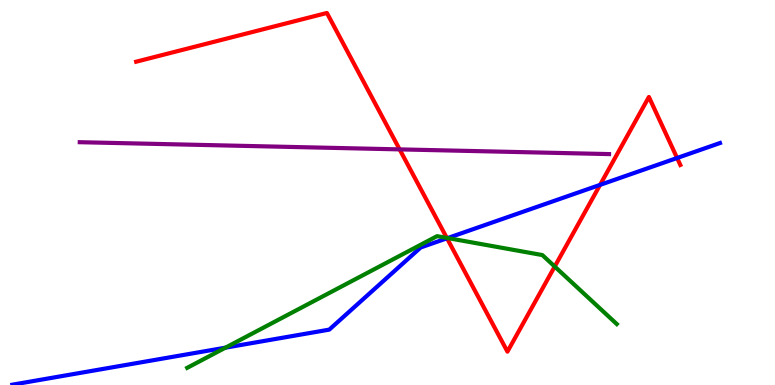[{'lines': ['blue', 'red'], 'intersections': [{'x': 5.77, 'y': 3.81}, {'x': 7.74, 'y': 5.2}, {'x': 8.74, 'y': 5.9}]}, {'lines': ['green', 'red'], 'intersections': [{'x': 5.77, 'y': 3.82}, {'x': 7.16, 'y': 3.08}]}, {'lines': ['purple', 'red'], 'intersections': [{'x': 5.16, 'y': 6.12}]}, {'lines': ['blue', 'green'], 'intersections': [{'x': 2.91, 'y': 0.97}, {'x': 5.78, 'y': 3.82}]}, {'lines': ['blue', 'purple'], 'intersections': []}, {'lines': ['green', 'purple'], 'intersections': []}]